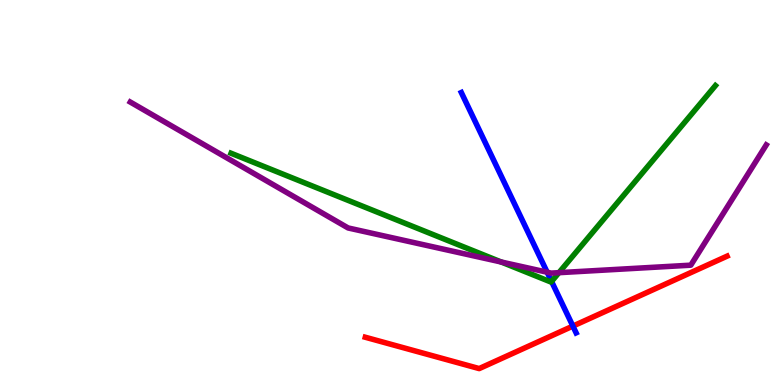[{'lines': ['blue', 'red'], 'intersections': [{'x': 7.39, 'y': 1.53}]}, {'lines': ['green', 'red'], 'intersections': []}, {'lines': ['purple', 'red'], 'intersections': []}, {'lines': ['blue', 'green'], 'intersections': [{'x': 7.12, 'y': 2.69}]}, {'lines': ['blue', 'purple'], 'intersections': [{'x': 7.06, 'y': 2.93}]}, {'lines': ['green', 'purple'], 'intersections': [{'x': 6.47, 'y': 3.19}, {'x': 7.21, 'y': 2.92}]}]